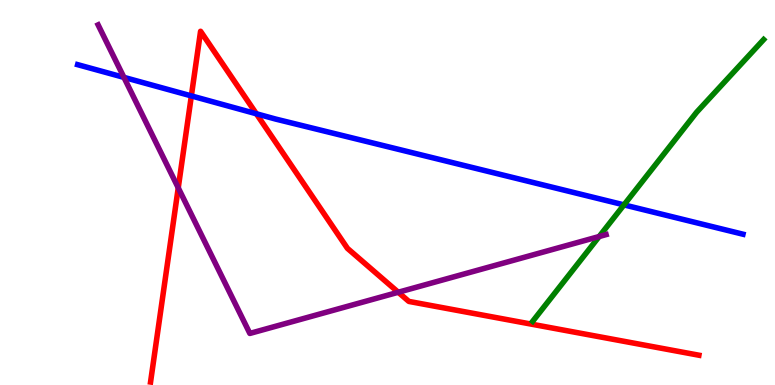[{'lines': ['blue', 'red'], 'intersections': [{'x': 2.47, 'y': 7.51}, {'x': 3.31, 'y': 7.04}]}, {'lines': ['green', 'red'], 'intersections': []}, {'lines': ['purple', 'red'], 'intersections': [{'x': 2.3, 'y': 5.12}, {'x': 5.14, 'y': 2.41}]}, {'lines': ['blue', 'green'], 'intersections': [{'x': 8.05, 'y': 4.68}]}, {'lines': ['blue', 'purple'], 'intersections': [{'x': 1.6, 'y': 7.99}]}, {'lines': ['green', 'purple'], 'intersections': [{'x': 7.73, 'y': 3.86}]}]